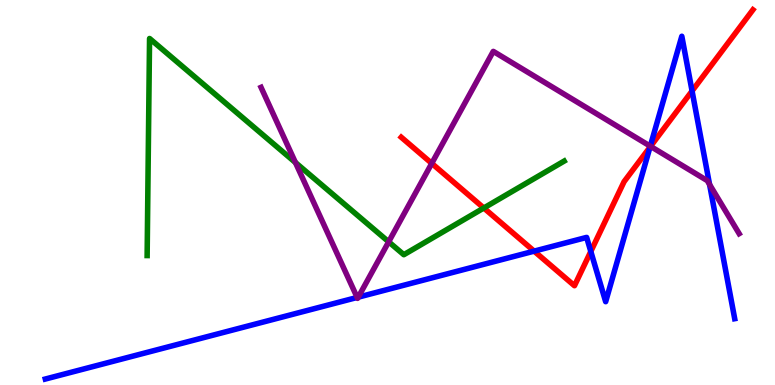[{'lines': ['blue', 'red'], 'intersections': [{'x': 6.89, 'y': 3.48}, {'x': 7.62, 'y': 3.47}, {'x': 8.39, 'y': 6.18}, {'x': 8.93, 'y': 7.64}]}, {'lines': ['green', 'red'], 'intersections': [{'x': 6.24, 'y': 4.6}]}, {'lines': ['purple', 'red'], 'intersections': [{'x': 5.57, 'y': 5.76}, {'x': 8.39, 'y': 6.2}]}, {'lines': ['blue', 'green'], 'intersections': []}, {'lines': ['blue', 'purple'], 'intersections': [{'x': 4.61, 'y': 2.27}, {'x': 4.62, 'y': 2.28}, {'x': 8.39, 'y': 6.2}, {'x': 9.16, 'y': 5.21}]}, {'lines': ['green', 'purple'], 'intersections': [{'x': 3.81, 'y': 5.78}, {'x': 5.02, 'y': 3.72}]}]